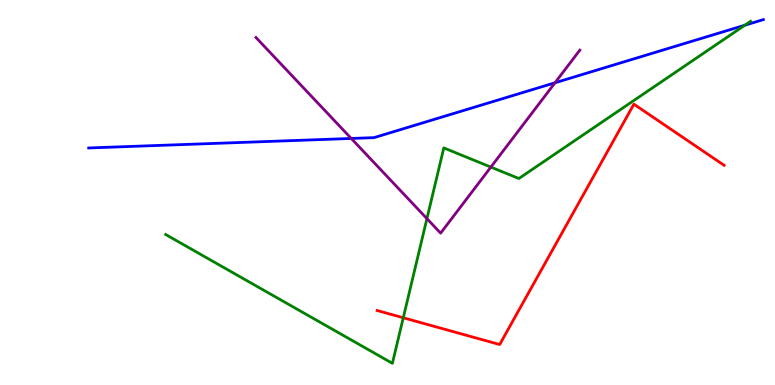[{'lines': ['blue', 'red'], 'intersections': []}, {'lines': ['green', 'red'], 'intersections': [{'x': 5.2, 'y': 1.75}]}, {'lines': ['purple', 'red'], 'intersections': []}, {'lines': ['blue', 'green'], 'intersections': [{'x': 9.61, 'y': 9.34}]}, {'lines': ['blue', 'purple'], 'intersections': [{'x': 4.53, 'y': 6.4}, {'x': 7.16, 'y': 7.85}]}, {'lines': ['green', 'purple'], 'intersections': [{'x': 5.51, 'y': 4.32}, {'x': 6.33, 'y': 5.66}]}]